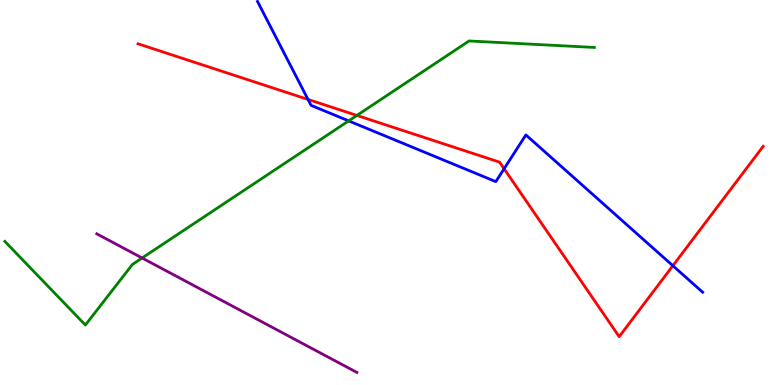[{'lines': ['blue', 'red'], 'intersections': [{'x': 3.97, 'y': 7.42}, {'x': 6.5, 'y': 5.62}, {'x': 8.68, 'y': 3.1}]}, {'lines': ['green', 'red'], 'intersections': [{'x': 4.6, 'y': 7.0}]}, {'lines': ['purple', 'red'], 'intersections': []}, {'lines': ['blue', 'green'], 'intersections': [{'x': 4.5, 'y': 6.86}]}, {'lines': ['blue', 'purple'], 'intersections': []}, {'lines': ['green', 'purple'], 'intersections': [{'x': 1.83, 'y': 3.3}]}]